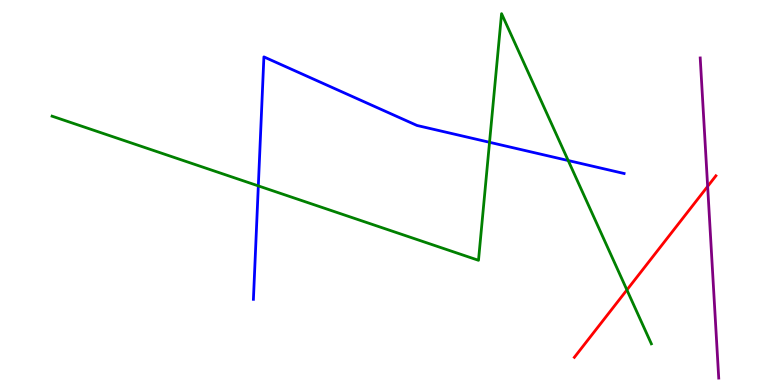[{'lines': ['blue', 'red'], 'intersections': []}, {'lines': ['green', 'red'], 'intersections': [{'x': 8.09, 'y': 2.47}]}, {'lines': ['purple', 'red'], 'intersections': [{'x': 9.13, 'y': 5.16}]}, {'lines': ['blue', 'green'], 'intersections': [{'x': 3.33, 'y': 5.17}, {'x': 6.32, 'y': 6.3}, {'x': 7.33, 'y': 5.83}]}, {'lines': ['blue', 'purple'], 'intersections': []}, {'lines': ['green', 'purple'], 'intersections': []}]